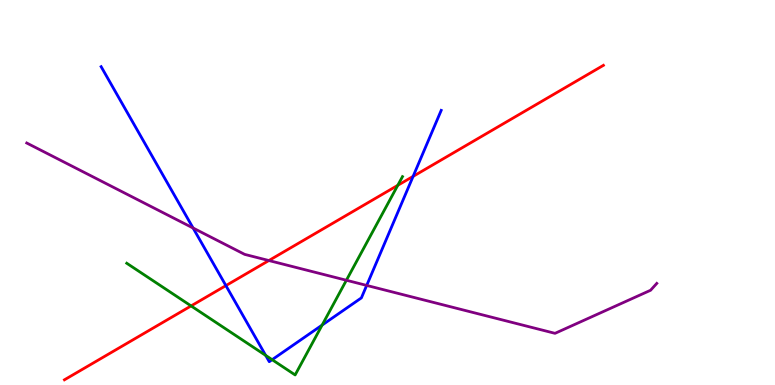[{'lines': ['blue', 'red'], 'intersections': [{'x': 2.91, 'y': 2.58}, {'x': 5.33, 'y': 5.42}]}, {'lines': ['green', 'red'], 'intersections': [{'x': 2.47, 'y': 2.05}, {'x': 5.13, 'y': 5.19}]}, {'lines': ['purple', 'red'], 'intersections': [{'x': 3.47, 'y': 3.23}]}, {'lines': ['blue', 'green'], 'intersections': [{'x': 3.43, 'y': 0.769}, {'x': 3.51, 'y': 0.658}, {'x': 4.16, 'y': 1.56}]}, {'lines': ['blue', 'purple'], 'intersections': [{'x': 2.49, 'y': 4.08}, {'x': 4.73, 'y': 2.59}]}, {'lines': ['green', 'purple'], 'intersections': [{'x': 4.47, 'y': 2.72}]}]